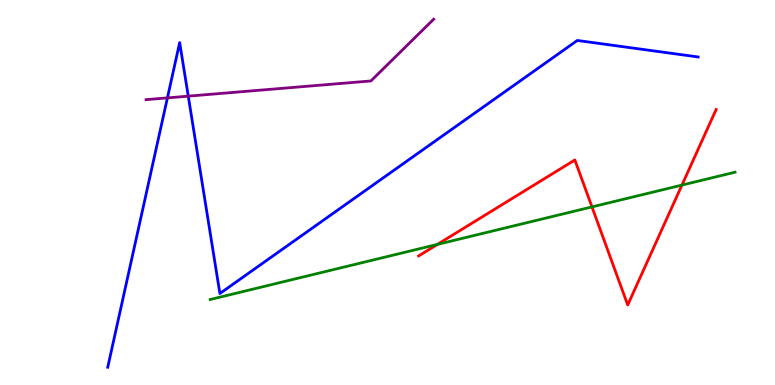[{'lines': ['blue', 'red'], 'intersections': []}, {'lines': ['green', 'red'], 'intersections': [{'x': 5.64, 'y': 3.65}, {'x': 7.64, 'y': 4.63}, {'x': 8.8, 'y': 5.19}]}, {'lines': ['purple', 'red'], 'intersections': []}, {'lines': ['blue', 'green'], 'intersections': []}, {'lines': ['blue', 'purple'], 'intersections': [{'x': 2.16, 'y': 7.46}, {'x': 2.43, 'y': 7.5}]}, {'lines': ['green', 'purple'], 'intersections': []}]